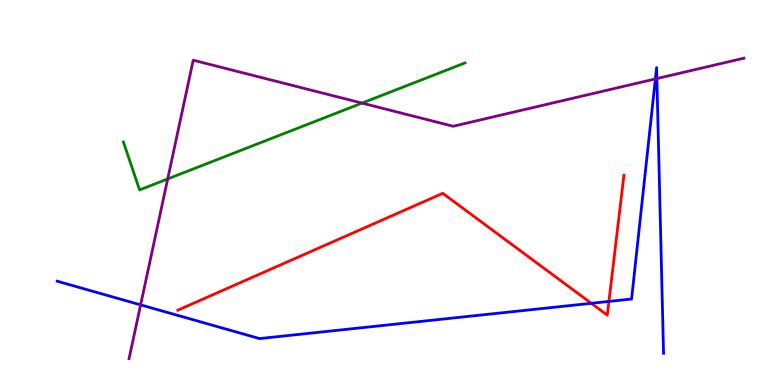[{'lines': ['blue', 'red'], 'intersections': [{'x': 7.63, 'y': 2.12}, {'x': 7.86, 'y': 2.17}]}, {'lines': ['green', 'red'], 'intersections': []}, {'lines': ['purple', 'red'], 'intersections': []}, {'lines': ['blue', 'green'], 'intersections': []}, {'lines': ['blue', 'purple'], 'intersections': [{'x': 1.81, 'y': 2.08}, {'x': 8.46, 'y': 7.95}, {'x': 8.48, 'y': 7.96}]}, {'lines': ['green', 'purple'], 'intersections': [{'x': 2.16, 'y': 5.35}, {'x': 4.67, 'y': 7.32}]}]